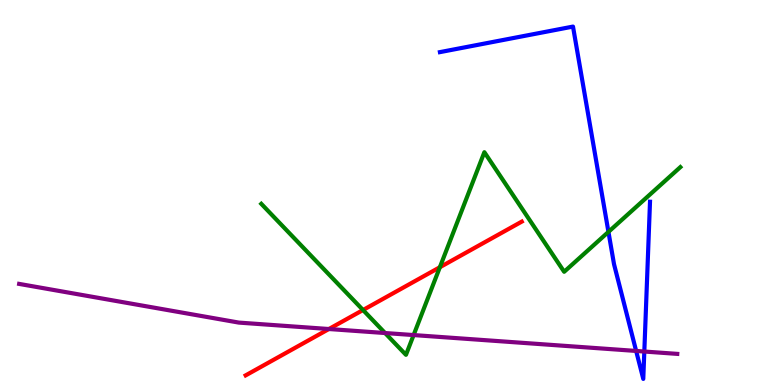[{'lines': ['blue', 'red'], 'intersections': []}, {'lines': ['green', 'red'], 'intersections': [{'x': 4.68, 'y': 1.95}, {'x': 5.68, 'y': 3.06}]}, {'lines': ['purple', 'red'], 'intersections': [{'x': 4.24, 'y': 1.45}]}, {'lines': ['blue', 'green'], 'intersections': [{'x': 7.85, 'y': 3.98}]}, {'lines': ['blue', 'purple'], 'intersections': [{'x': 8.21, 'y': 0.884}, {'x': 8.31, 'y': 0.869}]}, {'lines': ['green', 'purple'], 'intersections': [{'x': 4.97, 'y': 1.35}, {'x': 5.34, 'y': 1.3}]}]